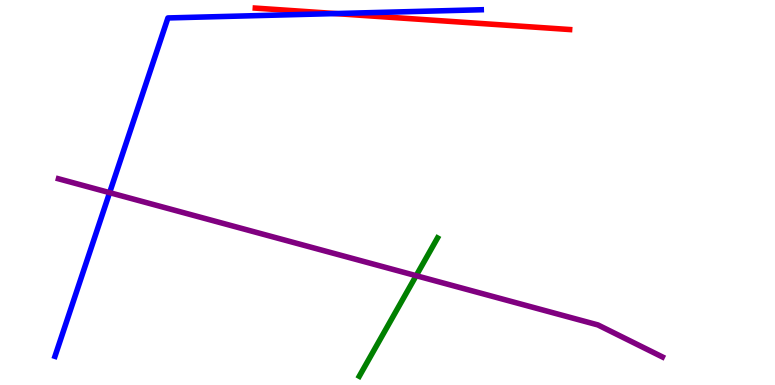[{'lines': ['blue', 'red'], 'intersections': [{'x': 4.33, 'y': 9.65}]}, {'lines': ['green', 'red'], 'intersections': []}, {'lines': ['purple', 'red'], 'intersections': []}, {'lines': ['blue', 'green'], 'intersections': []}, {'lines': ['blue', 'purple'], 'intersections': [{'x': 1.41, 'y': 5.0}]}, {'lines': ['green', 'purple'], 'intersections': [{'x': 5.37, 'y': 2.84}]}]